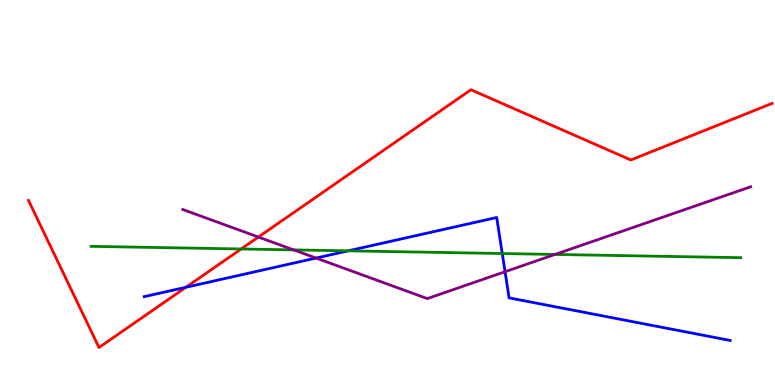[{'lines': ['blue', 'red'], 'intersections': [{'x': 2.4, 'y': 2.54}]}, {'lines': ['green', 'red'], 'intersections': [{'x': 3.11, 'y': 3.53}]}, {'lines': ['purple', 'red'], 'intersections': [{'x': 3.33, 'y': 3.84}]}, {'lines': ['blue', 'green'], 'intersections': [{'x': 4.49, 'y': 3.48}, {'x': 6.48, 'y': 3.41}]}, {'lines': ['blue', 'purple'], 'intersections': [{'x': 4.08, 'y': 3.3}, {'x': 6.52, 'y': 2.94}]}, {'lines': ['green', 'purple'], 'intersections': [{'x': 3.79, 'y': 3.51}, {'x': 7.16, 'y': 3.39}]}]